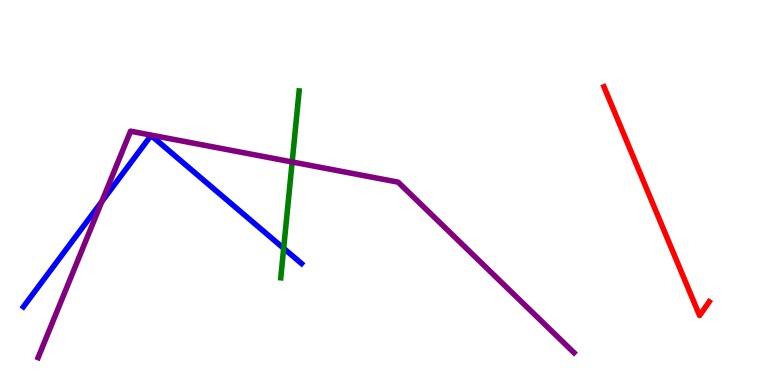[{'lines': ['blue', 'red'], 'intersections': []}, {'lines': ['green', 'red'], 'intersections': []}, {'lines': ['purple', 'red'], 'intersections': []}, {'lines': ['blue', 'green'], 'intersections': [{'x': 3.66, 'y': 3.55}]}, {'lines': ['blue', 'purple'], 'intersections': [{'x': 1.31, 'y': 4.77}]}, {'lines': ['green', 'purple'], 'intersections': [{'x': 3.77, 'y': 5.79}]}]